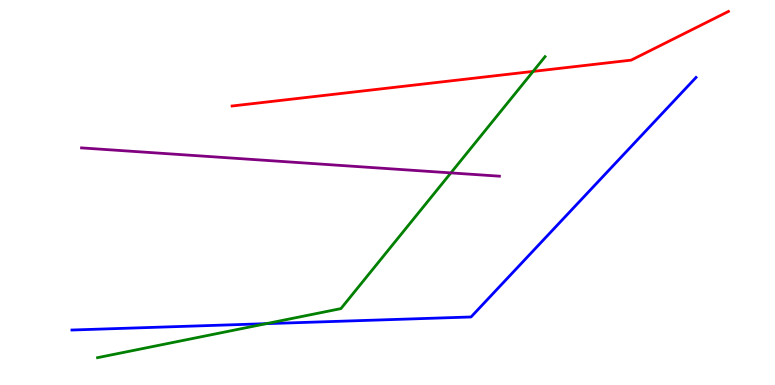[{'lines': ['blue', 'red'], 'intersections': []}, {'lines': ['green', 'red'], 'intersections': [{'x': 6.88, 'y': 8.15}]}, {'lines': ['purple', 'red'], 'intersections': []}, {'lines': ['blue', 'green'], 'intersections': [{'x': 3.44, 'y': 1.59}]}, {'lines': ['blue', 'purple'], 'intersections': []}, {'lines': ['green', 'purple'], 'intersections': [{'x': 5.82, 'y': 5.51}]}]